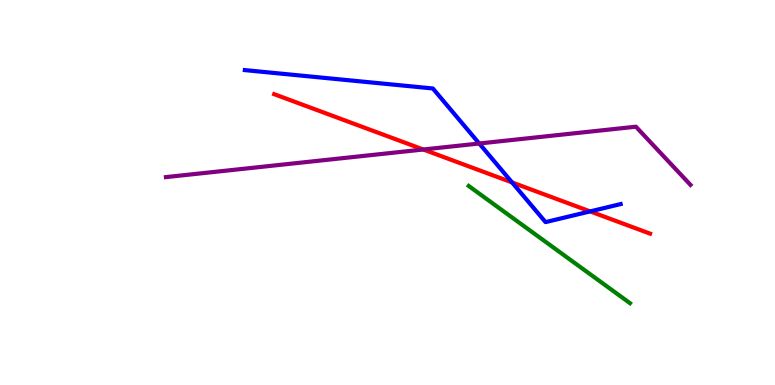[{'lines': ['blue', 'red'], 'intersections': [{'x': 6.61, 'y': 5.26}, {'x': 7.61, 'y': 4.51}]}, {'lines': ['green', 'red'], 'intersections': []}, {'lines': ['purple', 'red'], 'intersections': [{'x': 5.46, 'y': 6.12}]}, {'lines': ['blue', 'green'], 'intersections': []}, {'lines': ['blue', 'purple'], 'intersections': [{'x': 6.18, 'y': 6.27}]}, {'lines': ['green', 'purple'], 'intersections': []}]